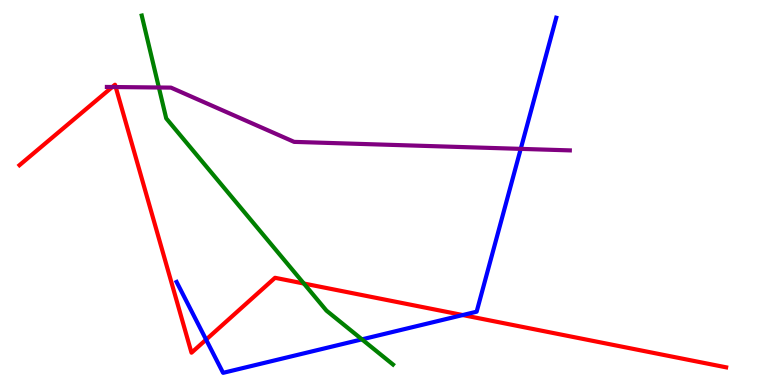[{'lines': ['blue', 'red'], 'intersections': [{'x': 2.66, 'y': 1.18}, {'x': 5.97, 'y': 1.82}]}, {'lines': ['green', 'red'], 'intersections': [{'x': 3.92, 'y': 2.64}]}, {'lines': ['purple', 'red'], 'intersections': [{'x': 1.45, 'y': 7.74}, {'x': 1.49, 'y': 7.74}]}, {'lines': ['blue', 'green'], 'intersections': [{'x': 4.67, 'y': 1.19}]}, {'lines': ['blue', 'purple'], 'intersections': [{'x': 6.72, 'y': 6.13}]}, {'lines': ['green', 'purple'], 'intersections': [{'x': 2.05, 'y': 7.73}]}]